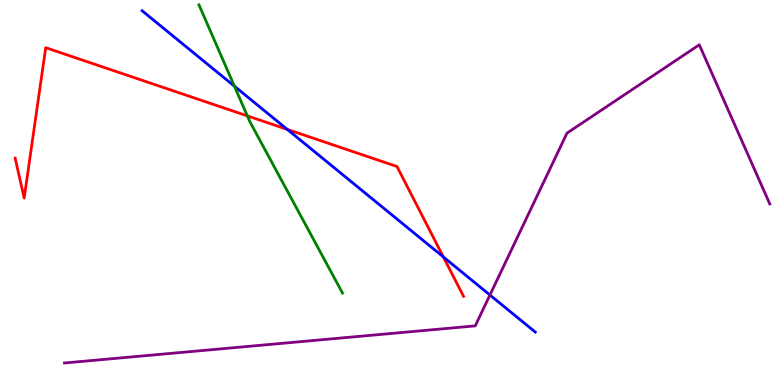[{'lines': ['blue', 'red'], 'intersections': [{'x': 3.71, 'y': 6.64}, {'x': 5.72, 'y': 3.33}]}, {'lines': ['green', 'red'], 'intersections': [{'x': 3.19, 'y': 6.99}]}, {'lines': ['purple', 'red'], 'intersections': []}, {'lines': ['blue', 'green'], 'intersections': [{'x': 3.02, 'y': 7.76}]}, {'lines': ['blue', 'purple'], 'intersections': [{'x': 6.32, 'y': 2.34}]}, {'lines': ['green', 'purple'], 'intersections': []}]